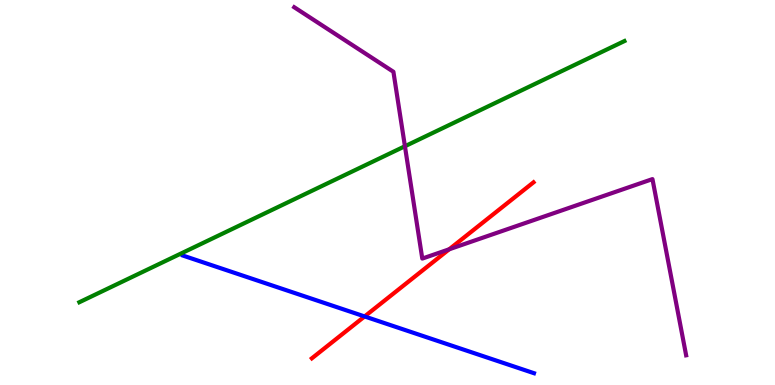[{'lines': ['blue', 'red'], 'intersections': [{'x': 4.7, 'y': 1.78}]}, {'lines': ['green', 'red'], 'intersections': []}, {'lines': ['purple', 'red'], 'intersections': [{'x': 5.8, 'y': 3.52}]}, {'lines': ['blue', 'green'], 'intersections': []}, {'lines': ['blue', 'purple'], 'intersections': []}, {'lines': ['green', 'purple'], 'intersections': [{'x': 5.22, 'y': 6.2}]}]